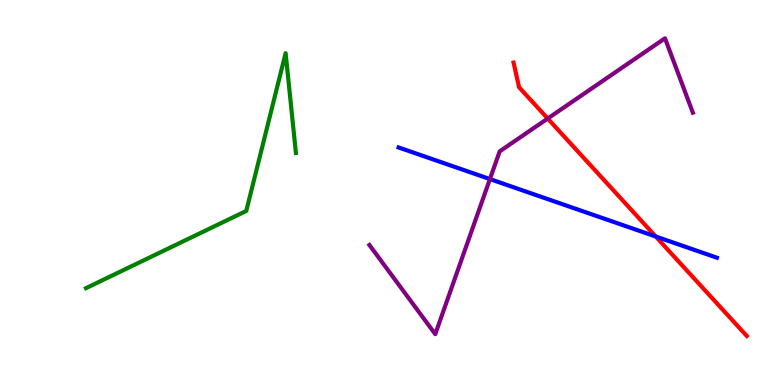[{'lines': ['blue', 'red'], 'intersections': [{'x': 8.46, 'y': 3.86}]}, {'lines': ['green', 'red'], 'intersections': []}, {'lines': ['purple', 'red'], 'intersections': [{'x': 7.07, 'y': 6.92}]}, {'lines': ['blue', 'green'], 'intersections': []}, {'lines': ['blue', 'purple'], 'intersections': [{'x': 6.32, 'y': 5.35}]}, {'lines': ['green', 'purple'], 'intersections': []}]